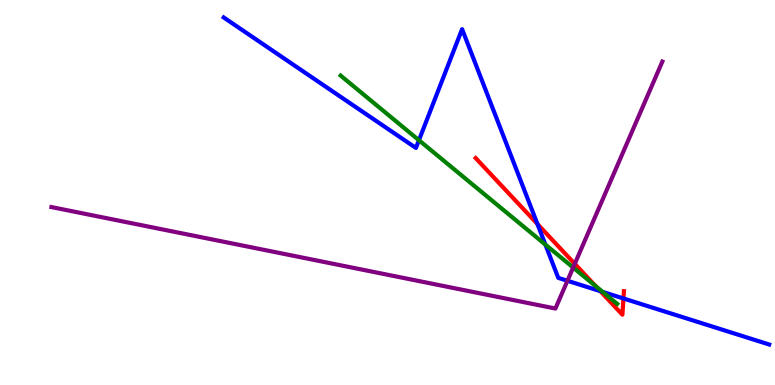[{'lines': ['blue', 'red'], 'intersections': [{'x': 6.93, 'y': 4.18}, {'x': 7.75, 'y': 2.44}, {'x': 8.04, 'y': 2.25}]}, {'lines': ['green', 'red'], 'intersections': [{'x': 7.68, 'y': 2.57}]}, {'lines': ['purple', 'red'], 'intersections': [{'x': 7.42, 'y': 3.15}]}, {'lines': ['blue', 'green'], 'intersections': [{'x': 5.41, 'y': 6.36}, {'x': 7.04, 'y': 3.65}, {'x': 7.78, 'y': 2.42}]}, {'lines': ['blue', 'purple'], 'intersections': [{'x': 7.32, 'y': 2.71}]}, {'lines': ['green', 'purple'], 'intersections': [{'x': 7.4, 'y': 3.05}]}]